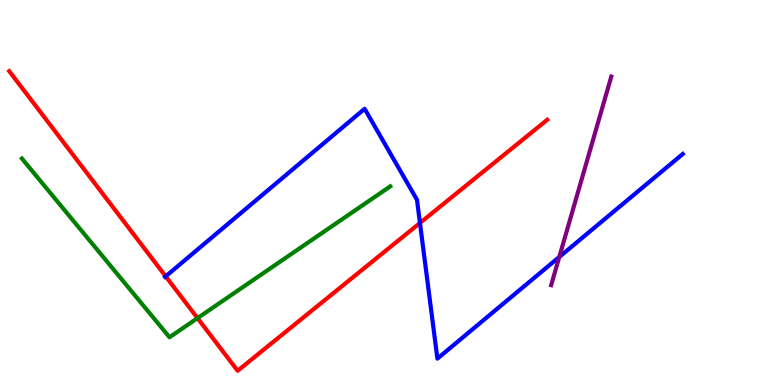[{'lines': ['blue', 'red'], 'intersections': [{'x': 2.14, 'y': 2.82}, {'x': 5.42, 'y': 4.21}]}, {'lines': ['green', 'red'], 'intersections': [{'x': 2.55, 'y': 1.74}]}, {'lines': ['purple', 'red'], 'intersections': []}, {'lines': ['blue', 'green'], 'intersections': []}, {'lines': ['blue', 'purple'], 'intersections': [{'x': 7.22, 'y': 3.33}]}, {'lines': ['green', 'purple'], 'intersections': []}]